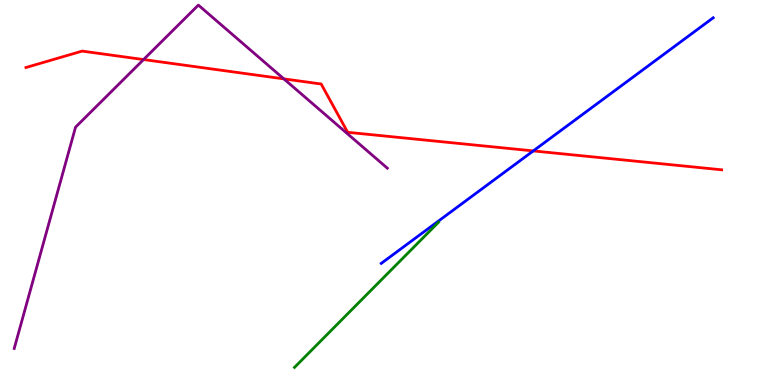[{'lines': ['blue', 'red'], 'intersections': [{'x': 6.88, 'y': 6.08}]}, {'lines': ['green', 'red'], 'intersections': []}, {'lines': ['purple', 'red'], 'intersections': [{'x': 1.85, 'y': 8.45}, {'x': 3.66, 'y': 7.95}]}, {'lines': ['blue', 'green'], 'intersections': []}, {'lines': ['blue', 'purple'], 'intersections': []}, {'lines': ['green', 'purple'], 'intersections': []}]